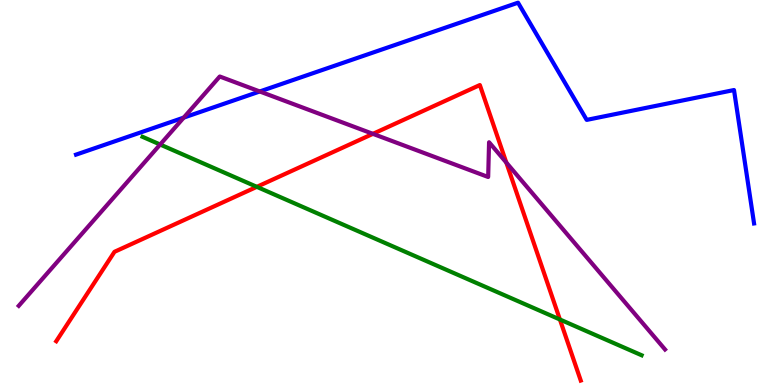[{'lines': ['blue', 'red'], 'intersections': []}, {'lines': ['green', 'red'], 'intersections': [{'x': 3.31, 'y': 5.15}, {'x': 7.22, 'y': 1.7}]}, {'lines': ['purple', 'red'], 'intersections': [{'x': 4.81, 'y': 6.52}, {'x': 6.53, 'y': 5.78}]}, {'lines': ['blue', 'green'], 'intersections': []}, {'lines': ['blue', 'purple'], 'intersections': [{'x': 2.37, 'y': 6.95}, {'x': 3.35, 'y': 7.62}]}, {'lines': ['green', 'purple'], 'intersections': [{'x': 2.07, 'y': 6.25}]}]